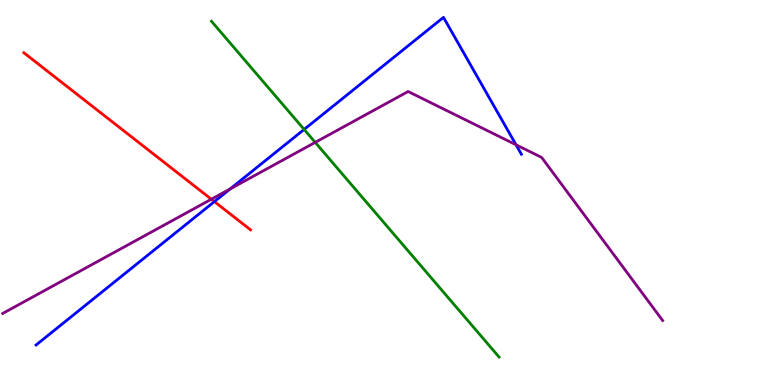[{'lines': ['blue', 'red'], 'intersections': [{'x': 2.77, 'y': 4.76}]}, {'lines': ['green', 'red'], 'intersections': []}, {'lines': ['purple', 'red'], 'intersections': [{'x': 2.73, 'y': 4.83}]}, {'lines': ['blue', 'green'], 'intersections': [{'x': 3.92, 'y': 6.64}]}, {'lines': ['blue', 'purple'], 'intersections': [{'x': 2.97, 'y': 5.09}, {'x': 6.66, 'y': 6.24}]}, {'lines': ['green', 'purple'], 'intersections': [{'x': 4.07, 'y': 6.3}]}]